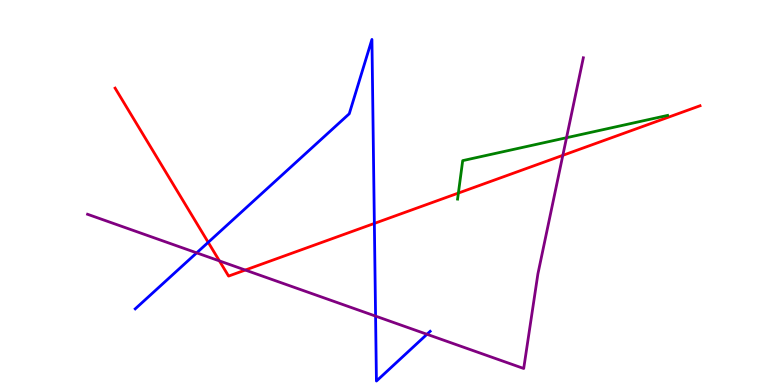[{'lines': ['blue', 'red'], 'intersections': [{'x': 2.69, 'y': 3.71}, {'x': 4.83, 'y': 4.2}]}, {'lines': ['green', 'red'], 'intersections': [{'x': 5.91, 'y': 4.99}]}, {'lines': ['purple', 'red'], 'intersections': [{'x': 2.83, 'y': 3.22}, {'x': 3.17, 'y': 2.99}, {'x': 7.26, 'y': 5.97}]}, {'lines': ['blue', 'green'], 'intersections': []}, {'lines': ['blue', 'purple'], 'intersections': [{'x': 2.54, 'y': 3.43}, {'x': 4.85, 'y': 1.79}, {'x': 5.51, 'y': 1.32}]}, {'lines': ['green', 'purple'], 'intersections': [{'x': 7.31, 'y': 6.42}]}]